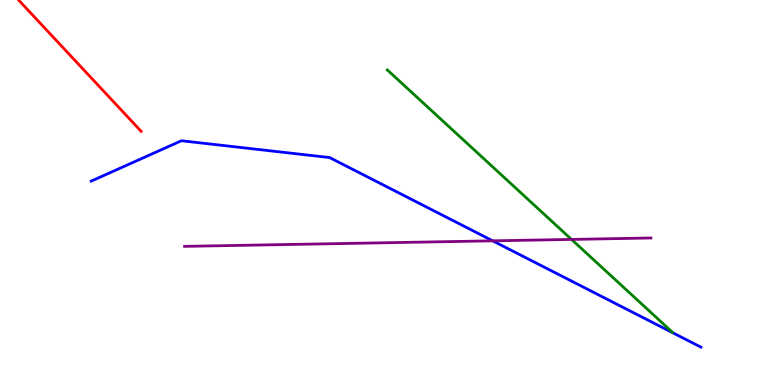[{'lines': ['blue', 'red'], 'intersections': []}, {'lines': ['green', 'red'], 'intersections': []}, {'lines': ['purple', 'red'], 'intersections': []}, {'lines': ['blue', 'green'], 'intersections': []}, {'lines': ['blue', 'purple'], 'intersections': [{'x': 6.36, 'y': 3.74}]}, {'lines': ['green', 'purple'], 'intersections': [{'x': 7.37, 'y': 3.78}]}]